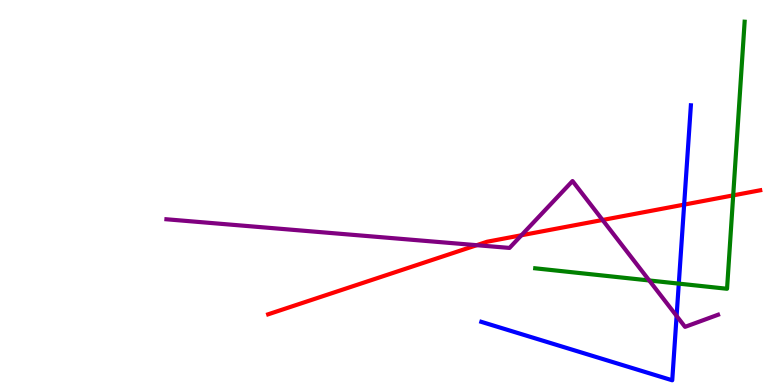[{'lines': ['blue', 'red'], 'intersections': [{'x': 8.83, 'y': 4.69}]}, {'lines': ['green', 'red'], 'intersections': [{'x': 9.46, 'y': 4.93}]}, {'lines': ['purple', 'red'], 'intersections': [{'x': 6.15, 'y': 3.63}, {'x': 6.73, 'y': 3.89}, {'x': 7.78, 'y': 4.29}]}, {'lines': ['blue', 'green'], 'intersections': [{'x': 8.76, 'y': 2.63}]}, {'lines': ['blue', 'purple'], 'intersections': [{'x': 8.73, 'y': 1.79}]}, {'lines': ['green', 'purple'], 'intersections': [{'x': 8.38, 'y': 2.72}]}]